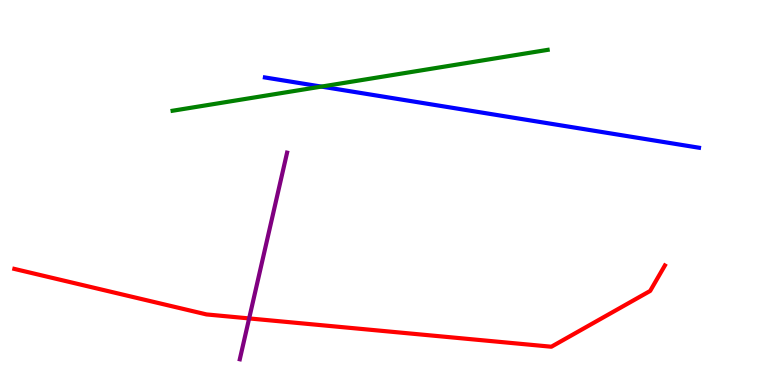[{'lines': ['blue', 'red'], 'intersections': []}, {'lines': ['green', 'red'], 'intersections': []}, {'lines': ['purple', 'red'], 'intersections': [{'x': 3.21, 'y': 1.73}]}, {'lines': ['blue', 'green'], 'intersections': [{'x': 4.15, 'y': 7.75}]}, {'lines': ['blue', 'purple'], 'intersections': []}, {'lines': ['green', 'purple'], 'intersections': []}]